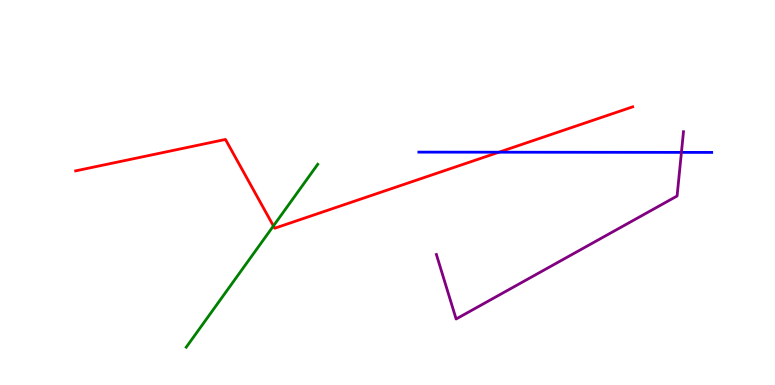[{'lines': ['blue', 'red'], 'intersections': [{'x': 6.44, 'y': 6.05}]}, {'lines': ['green', 'red'], 'intersections': [{'x': 3.53, 'y': 4.13}]}, {'lines': ['purple', 'red'], 'intersections': []}, {'lines': ['blue', 'green'], 'intersections': []}, {'lines': ['blue', 'purple'], 'intersections': [{'x': 8.79, 'y': 6.04}]}, {'lines': ['green', 'purple'], 'intersections': []}]